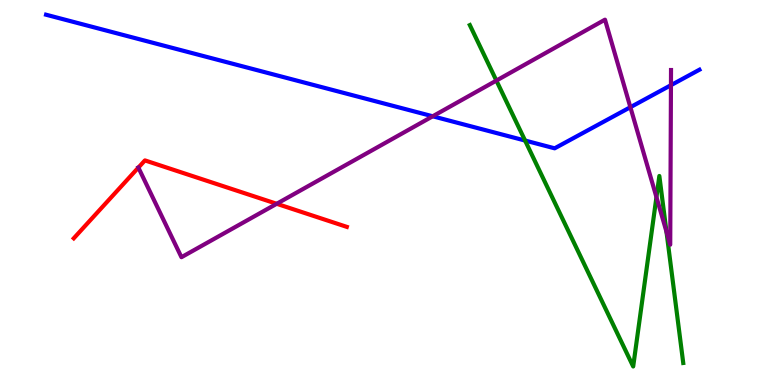[{'lines': ['blue', 'red'], 'intersections': []}, {'lines': ['green', 'red'], 'intersections': []}, {'lines': ['purple', 'red'], 'intersections': [{'x': 1.79, 'y': 5.65}, {'x': 3.57, 'y': 4.71}]}, {'lines': ['blue', 'green'], 'intersections': [{'x': 6.78, 'y': 6.35}]}, {'lines': ['blue', 'purple'], 'intersections': [{'x': 5.58, 'y': 6.98}, {'x': 8.13, 'y': 7.22}, {'x': 8.66, 'y': 7.79}]}, {'lines': ['green', 'purple'], 'intersections': [{'x': 6.4, 'y': 7.91}, {'x': 8.47, 'y': 4.88}, {'x': 8.6, 'y': 3.98}]}]